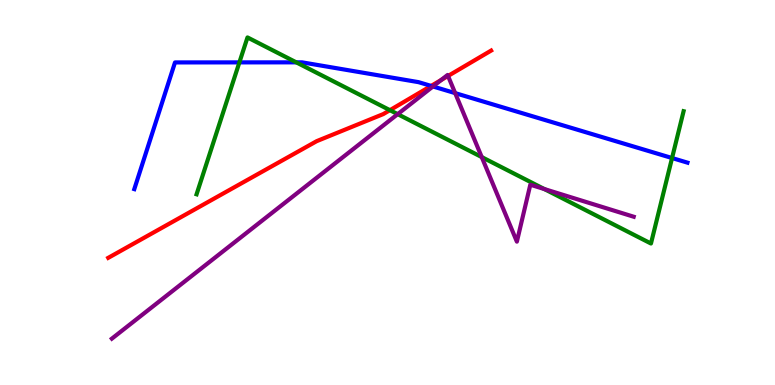[{'lines': ['blue', 'red'], 'intersections': [{'x': 5.56, 'y': 7.77}]}, {'lines': ['green', 'red'], 'intersections': [{'x': 5.03, 'y': 7.14}]}, {'lines': ['purple', 'red'], 'intersections': [{'x': 5.69, 'y': 7.92}, {'x': 5.78, 'y': 8.03}]}, {'lines': ['blue', 'green'], 'intersections': [{'x': 3.09, 'y': 8.38}, {'x': 3.82, 'y': 8.38}, {'x': 8.67, 'y': 5.9}]}, {'lines': ['blue', 'purple'], 'intersections': [{'x': 5.59, 'y': 7.75}, {'x': 5.87, 'y': 7.58}]}, {'lines': ['green', 'purple'], 'intersections': [{'x': 5.13, 'y': 7.04}, {'x': 6.22, 'y': 5.92}, {'x': 7.02, 'y': 5.09}]}]